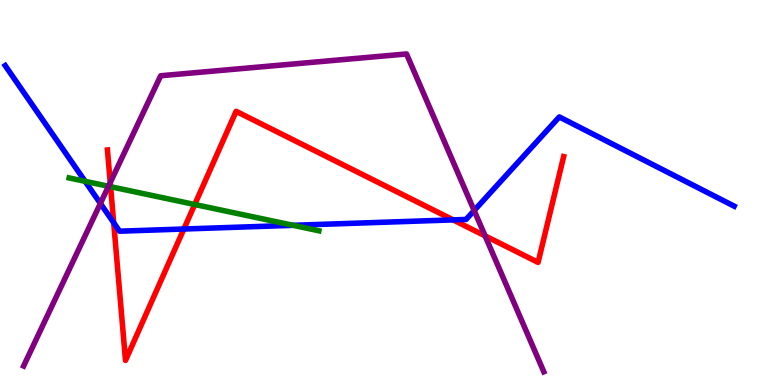[{'lines': ['blue', 'red'], 'intersections': [{'x': 1.47, 'y': 4.22}, {'x': 2.37, 'y': 4.05}, {'x': 5.85, 'y': 4.29}]}, {'lines': ['green', 'red'], 'intersections': [{'x': 1.43, 'y': 5.15}, {'x': 2.51, 'y': 4.69}]}, {'lines': ['purple', 'red'], 'intersections': [{'x': 1.42, 'y': 5.26}, {'x': 6.26, 'y': 3.87}]}, {'lines': ['blue', 'green'], 'intersections': [{'x': 1.1, 'y': 5.29}, {'x': 3.78, 'y': 4.15}]}, {'lines': ['blue', 'purple'], 'intersections': [{'x': 1.3, 'y': 4.72}, {'x': 6.12, 'y': 4.53}]}, {'lines': ['green', 'purple'], 'intersections': [{'x': 1.4, 'y': 5.16}]}]